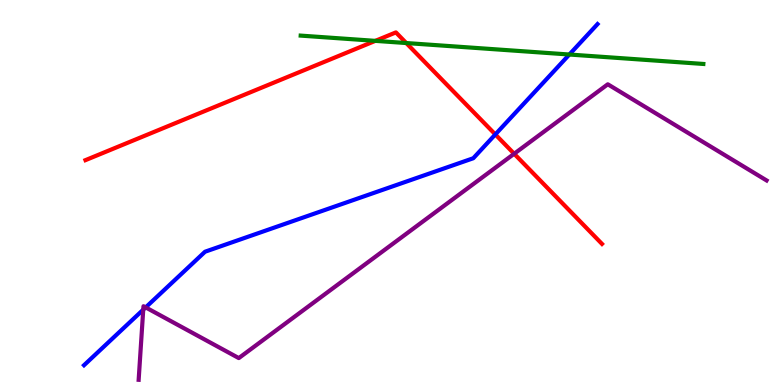[{'lines': ['blue', 'red'], 'intersections': [{'x': 6.39, 'y': 6.51}]}, {'lines': ['green', 'red'], 'intersections': [{'x': 4.84, 'y': 8.94}, {'x': 5.24, 'y': 8.88}]}, {'lines': ['purple', 'red'], 'intersections': [{'x': 6.63, 'y': 6.01}]}, {'lines': ['blue', 'green'], 'intersections': [{'x': 7.35, 'y': 8.58}]}, {'lines': ['blue', 'purple'], 'intersections': [{'x': 1.85, 'y': 1.96}, {'x': 1.88, 'y': 2.02}]}, {'lines': ['green', 'purple'], 'intersections': []}]